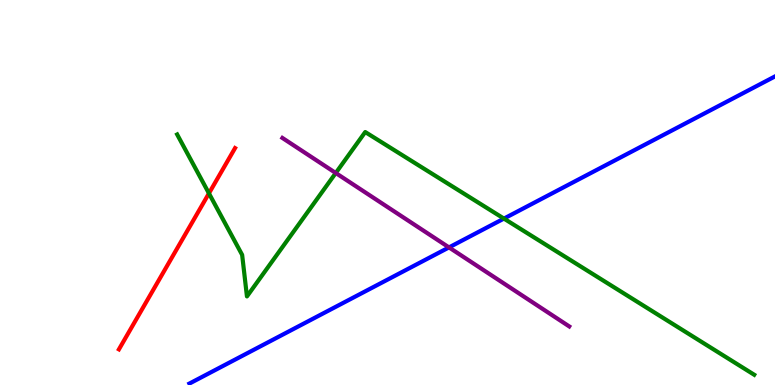[{'lines': ['blue', 'red'], 'intersections': []}, {'lines': ['green', 'red'], 'intersections': [{'x': 2.7, 'y': 4.98}]}, {'lines': ['purple', 'red'], 'intersections': []}, {'lines': ['blue', 'green'], 'intersections': [{'x': 6.5, 'y': 4.32}]}, {'lines': ['blue', 'purple'], 'intersections': [{'x': 5.79, 'y': 3.57}]}, {'lines': ['green', 'purple'], 'intersections': [{'x': 4.33, 'y': 5.51}]}]